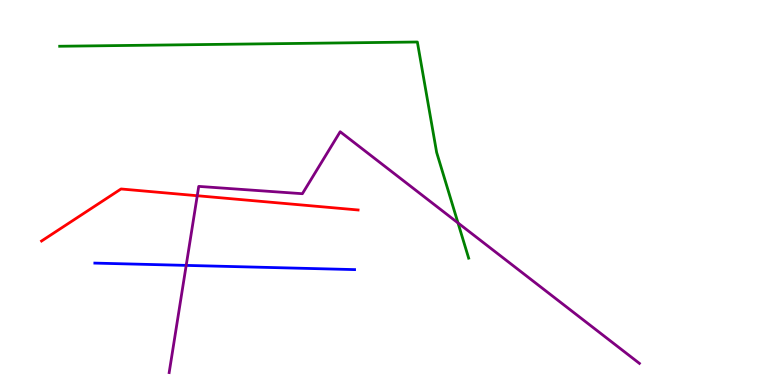[{'lines': ['blue', 'red'], 'intersections': []}, {'lines': ['green', 'red'], 'intersections': []}, {'lines': ['purple', 'red'], 'intersections': [{'x': 2.55, 'y': 4.92}]}, {'lines': ['blue', 'green'], 'intersections': []}, {'lines': ['blue', 'purple'], 'intersections': [{'x': 2.4, 'y': 3.11}]}, {'lines': ['green', 'purple'], 'intersections': [{'x': 5.91, 'y': 4.21}]}]